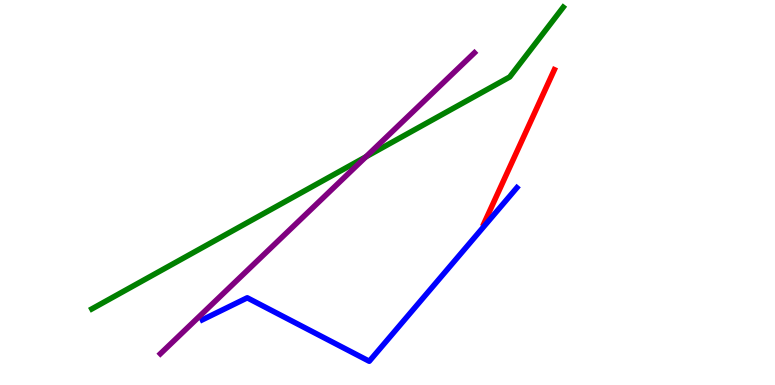[{'lines': ['blue', 'red'], 'intersections': []}, {'lines': ['green', 'red'], 'intersections': []}, {'lines': ['purple', 'red'], 'intersections': []}, {'lines': ['blue', 'green'], 'intersections': []}, {'lines': ['blue', 'purple'], 'intersections': []}, {'lines': ['green', 'purple'], 'intersections': [{'x': 4.72, 'y': 5.93}]}]